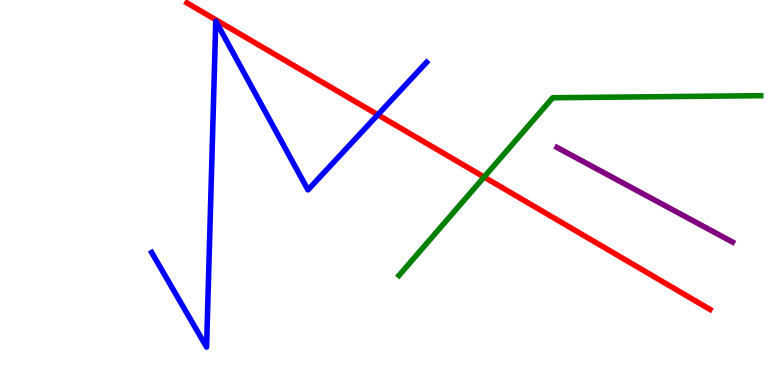[{'lines': ['blue', 'red'], 'intersections': [{'x': 4.87, 'y': 7.02}]}, {'lines': ['green', 'red'], 'intersections': [{'x': 6.25, 'y': 5.4}]}, {'lines': ['purple', 'red'], 'intersections': []}, {'lines': ['blue', 'green'], 'intersections': []}, {'lines': ['blue', 'purple'], 'intersections': []}, {'lines': ['green', 'purple'], 'intersections': []}]